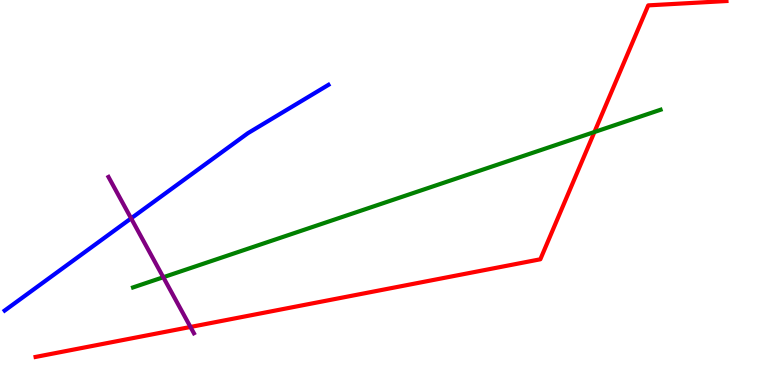[{'lines': ['blue', 'red'], 'intersections': []}, {'lines': ['green', 'red'], 'intersections': [{'x': 7.67, 'y': 6.57}]}, {'lines': ['purple', 'red'], 'intersections': [{'x': 2.46, 'y': 1.51}]}, {'lines': ['blue', 'green'], 'intersections': []}, {'lines': ['blue', 'purple'], 'intersections': [{'x': 1.69, 'y': 4.33}]}, {'lines': ['green', 'purple'], 'intersections': [{'x': 2.11, 'y': 2.8}]}]